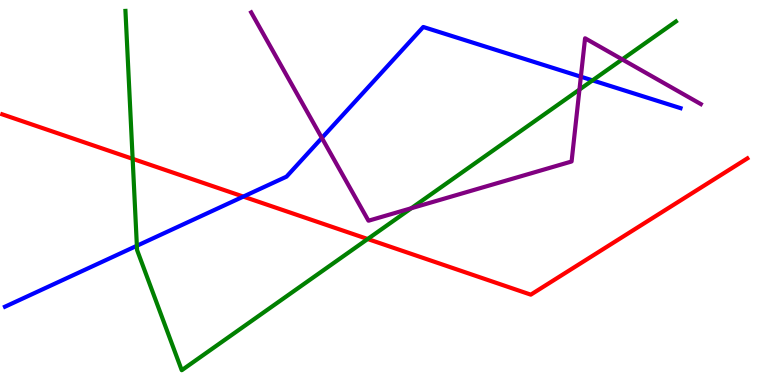[{'lines': ['blue', 'red'], 'intersections': [{'x': 3.14, 'y': 4.89}]}, {'lines': ['green', 'red'], 'intersections': [{'x': 1.71, 'y': 5.87}, {'x': 4.74, 'y': 3.79}]}, {'lines': ['purple', 'red'], 'intersections': []}, {'lines': ['blue', 'green'], 'intersections': [{'x': 1.77, 'y': 3.62}, {'x': 7.65, 'y': 7.91}]}, {'lines': ['blue', 'purple'], 'intersections': [{'x': 4.15, 'y': 6.42}, {'x': 7.5, 'y': 8.01}]}, {'lines': ['green', 'purple'], 'intersections': [{'x': 5.31, 'y': 4.59}, {'x': 7.48, 'y': 7.67}, {'x': 8.03, 'y': 8.46}]}]